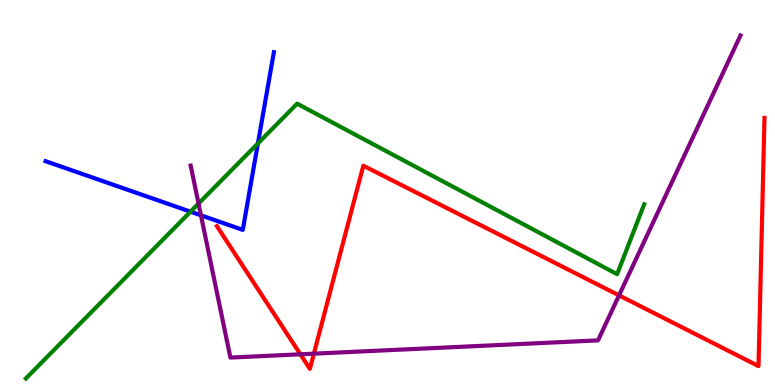[{'lines': ['blue', 'red'], 'intersections': []}, {'lines': ['green', 'red'], 'intersections': []}, {'lines': ['purple', 'red'], 'intersections': [{'x': 3.88, 'y': 0.797}, {'x': 4.05, 'y': 0.814}, {'x': 7.99, 'y': 2.33}]}, {'lines': ['blue', 'green'], 'intersections': [{'x': 2.46, 'y': 4.5}, {'x': 3.33, 'y': 6.28}]}, {'lines': ['blue', 'purple'], 'intersections': [{'x': 2.59, 'y': 4.41}]}, {'lines': ['green', 'purple'], 'intersections': [{'x': 2.56, 'y': 4.71}]}]